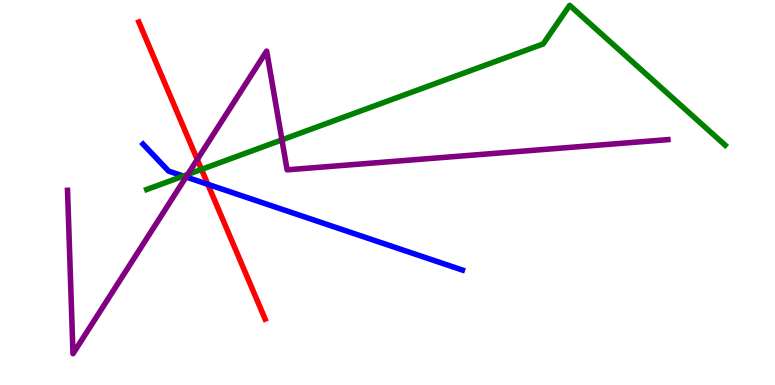[{'lines': ['blue', 'red'], 'intersections': [{'x': 2.68, 'y': 5.21}]}, {'lines': ['green', 'red'], 'intersections': [{'x': 2.6, 'y': 5.6}]}, {'lines': ['purple', 'red'], 'intersections': [{'x': 2.55, 'y': 5.86}]}, {'lines': ['blue', 'green'], 'intersections': [{'x': 2.37, 'y': 5.43}]}, {'lines': ['blue', 'purple'], 'intersections': [{'x': 2.4, 'y': 5.4}]}, {'lines': ['green', 'purple'], 'intersections': [{'x': 2.42, 'y': 5.47}, {'x': 3.64, 'y': 6.37}]}]